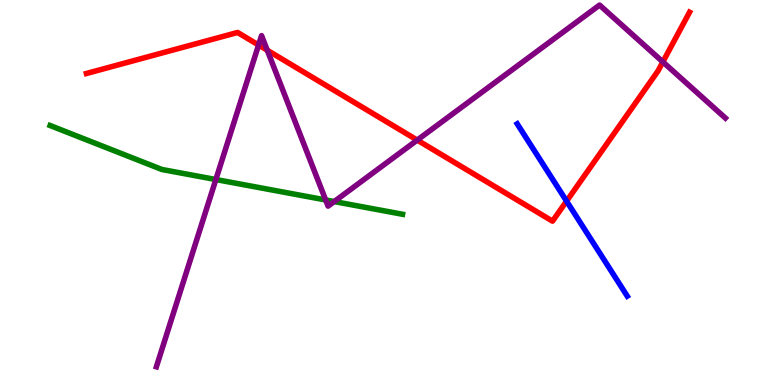[{'lines': ['blue', 'red'], 'intersections': [{'x': 7.31, 'y': 4.78}]}, {'lines': ['green', 'red'], 'intersections': []}, {'lines': ['purple', 'red'], 'intersections': [{'x': 3.34, 'y': 8.83}, {'x': 3.45, 'y': 8.7}, {'x': 5.38, 'y': 6.36}, {'x': 8.55, 'y': 8.39}]}, {'lines': ['blue', 'green'], 'intersections': []}, {'lines': ['blue', 'purple'], 'intersections': []}, {'lines': ['green', 'purple'], 'intersections': [{'x': 2.79, 'y': 5.34}, {'x': 4.2, 'y': 4.81}, {'x': 4.31, 'y': 4.76}]}]